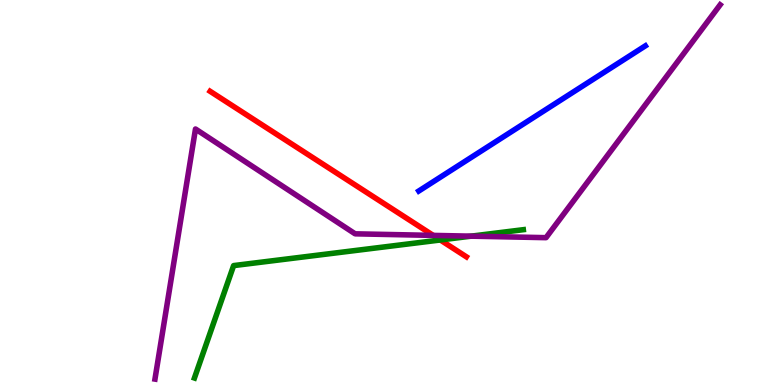[{'lines': ['blue', 'red'], 'intersections': []}, {'lines': ['green', 'red'], 'intersections': [{'x': 5.68, 'y': 3.77}]}, {'lines': ['purple', 'red'], 'intersections': [{'x': 5.59, 'y': 3.89}]}, {'lines': ['blue', 'green'], 'intersections': []}, {'lines': ['blue', 'purple'], 'intersections': []}, {'lines': ['green', 'purple'], 'intersections': [{'x': 6.08, 'y': 3.87}]}]